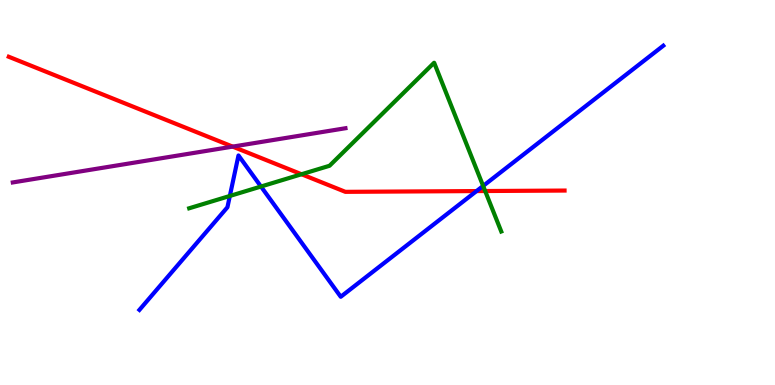[{'lines': ['blue', 'red'], 'intersections': [{'x': 6.15, 'y': 5.04}]}, {'lines': ['green', 'red'], 'intersections': [{'x': 3.89, 'y': 5.47}, {'x': 6.26, 'y': 5.04}]}, {'lines': ['purple', 'red'], 'intersections': [{'x': 3.0, 'y': 6.19}]}, {'lines': ['blue', 'green'], 'intersections': [{'x': 2.97, 'y': 4.91}, {'x': 3.37, 'y': 5.16}, {'x': 6.23, 'y': 5.17}]}, {'lines': ['blue', 'purple'], 'intersections': []}, {'lines': ['green', 'purple'], 'intersections': []}]